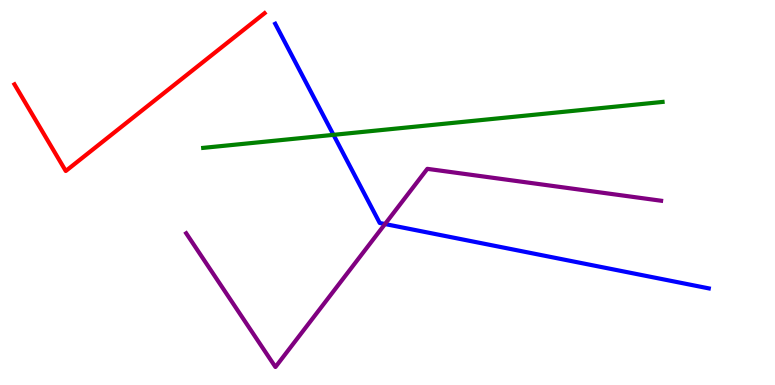[{'lines': ['blue', 'red'], 'intersections': []}, {'lines': ['green', 'red'], 'intersections': []}, {'lines': ['purple', 'red'], 'intersections': []}, {'lines': ['blue', 'green'], 'intersections': [{'x': 4.3, 'y': 6.5}]}, {'lines': ['blue', 'purple'], 'intersections': [{'x': 4.97, 'y': 4.18}]}, {'lines': ['green', 'purple'], 'intersections': []}]